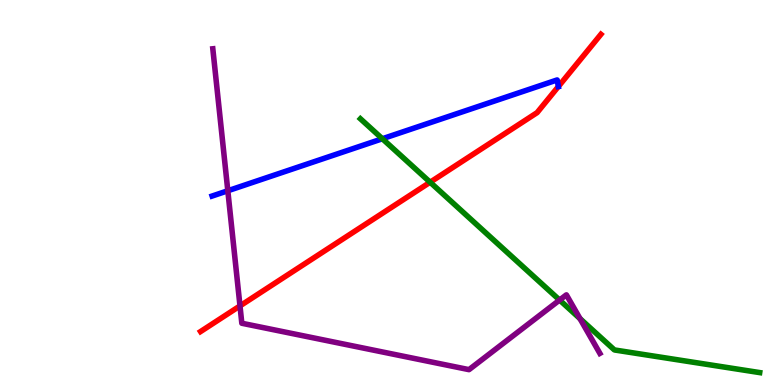[{'lines': ['blue', 'red'], 'intersections': [{'x': 7.2, 'y': 7.75}]}, {'lines': ['green', 'red'], 'intersections': [{'x': 5.55, 'y': 5.27}]}, {'lines': ['purple', 'red'], 'intersections': [{'x': 3.1, 'y': 2.05}]}, {'lines': ['blue', 'green'], 'intersections': [{'x': 4.93, 'y': 6.4}]}, {'lines': ['blue', 'purple'], 'intersections': [{'x': 2.94, 'y': 5.05}]}, {'lines': ['green', 'purple'], 'intersections': [{'x': 7.22, 'y': 2.21}, {'x': 7.48, 'y': 1.72}]}]